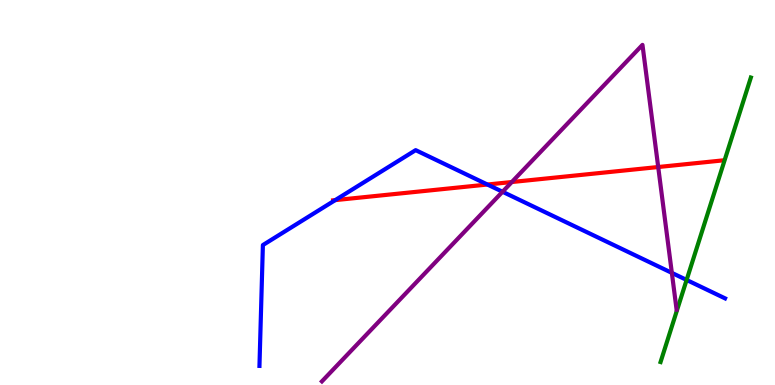[{'lines': ['blue', 'red'], 'intersections': [{'x': 4.33, 'y': 4.8}, {'x': 6.29, 'y': 5.21}]}, {'lines': ['green', 'red'], 'intersections': []}, {'lines': ['purple', 'red'], 'intersections': [{'x': 6.6, 'y': 5.27}, {'x': 8.49, 'y': 5.66}]}, {'lines': ['blue', 'green'], 'intersections': [{'x': 8.86, 'y': 2.73}]}, {'lines': ['blue', 'purple'], 'intersections': [{'x': 6.48, 'y': 5.02}, {'x': 8.67, 'y': 2.91}]}, {'lines': ['green', 'purple'], 'intersections': []}]